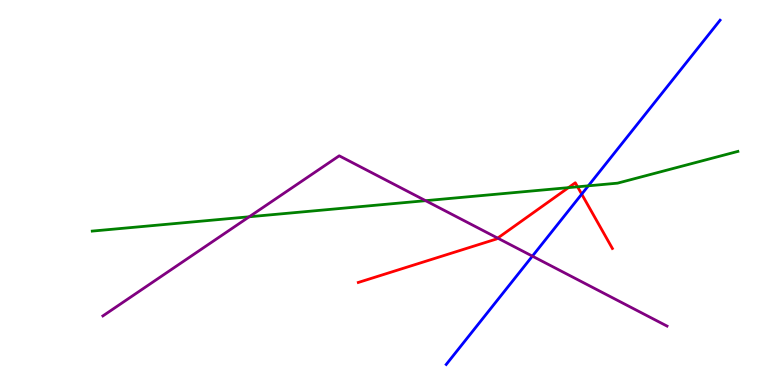[{'lines': ['blue', 'red'], 'intersections': [{'x': 7.51, 'y': 4.96}]}, {'lines': ['green', 'red'], 'intersections': [{'x': 7.34, 'y': 5.13}, {'x': 7.45, 'y': 5.15}]}, {'lines': ['purple', 'red'], 'intersections': [{'x': 6.42, 'y': 3.82}]}, {'lines': ['blue', 'green'], 'intersections': [{'x': 7.59, 'y': 5.17}]}, {'lines': ['blue', 'purple'], 'intersections': [{'x': 6.87, 'y': 3.35}]}, {'lines': ['green', 'purple'], 'intersections': [{'x': 3.22, 'y': 4.37}, {'x': 5.49, 'y': 4.79}]}]